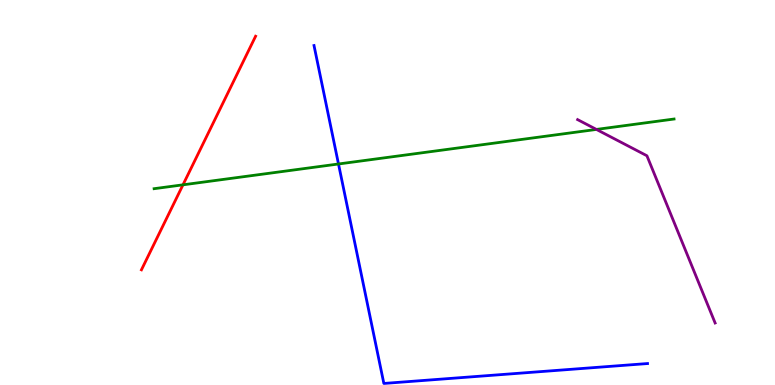[{'lines': ['blue', 'red'], 'intersections': []}, {'lines': ['green', 'red'], 'intersections': [{'x': 2.36, 'y': 5.2}]}, {'lines': ['purple', 'red'], 'intersections': []}, {'lines': ['blue', 'green'], 'intersections': [{'x': 4.37, 'y': 5.74}]}, {'lines': ['blue', 'purple'], 'intersections': []}, {'lines': ['green', 'purple'], 'intersections': [{'x': 7.7, 'y': 6.64}]}]